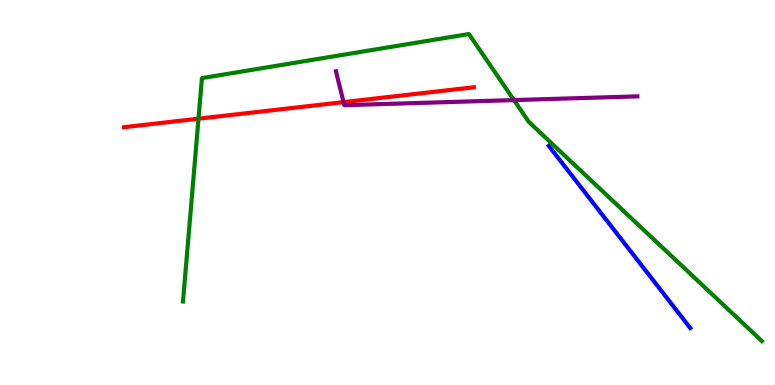[{'lines': ['blue', 'red'], 'intersections': []}, {'lines': ['green', 'red'], 'intersections': [{'x': 2.56, 'y': 6.92}]}, {'lines': ['purple', 'red'], 'intersections': [{'x': 4.43, 'y': 7.35}]}, {'lines': ['blue', 'green'], 'intersections': []}, {'lines': ['blue', 'purple'], 'intersections': []}, {'lines': ['green', 'purple'], 'intersections': [{'x': 6.63, 'y': 7.4}]}]